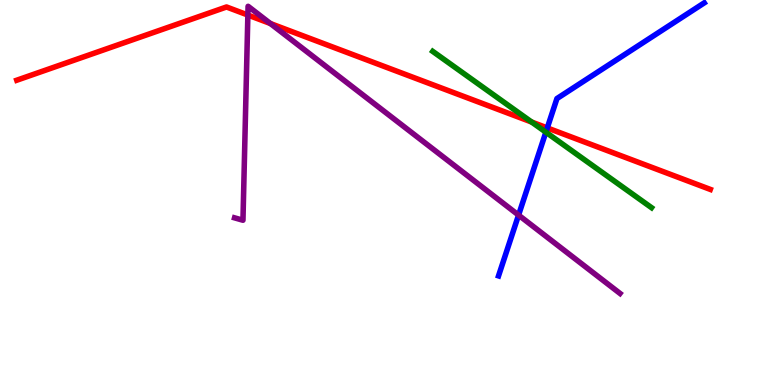[{'lines': ['blue', 'red'], 'intersections': [{'x': 7.06, 'y': 6.68}]}, {'lines': ['green', 'red'], 'intersections': [{'x': 6.86, 'y': 6.83}]}, {'lines': ['purple', 'red'], 'intersections': [{'x': 3.2, 'y': 9.61}, {'x': 3.49, 'y': 9.39}]}, {'lines': ['blue', 'green'], 'intersections': [{'x': 7.04, 'y': 6.57}]}, {'lines': ['blue', 'purple'], 'intersections': [{'x': 6.69, 'y': 4.41}]}, {'lines': ['green', 'purple'], 'intersections': []}]